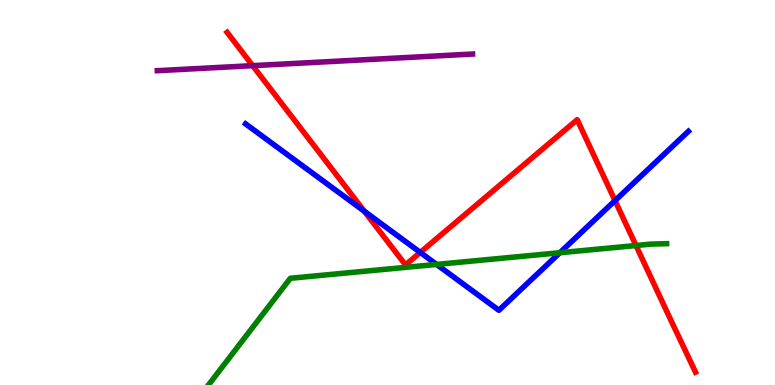[{'lines': ['blue', 'red'], 'intersections': [{'x': 4.7, 'y': 4.51}, {'x': 5.42, 'y': 3.44}, {'x': 7.94, 'y': 4.79}]}, {'lines': ['green', 'red'], 'intersections': [{'x': 8.21, 'y': 3.62}]}, {'lines': ['purple', 'red'], 'intersections': [{'x': 3.26, 'y': 8.29}]}, {'lines': ['blue', 'green'], 'intersections': [{'x': 5.63, 'y': 3.13}, {'x': 7.22, 'y': 3.44}]}, {'lines': ['blue', 'purple'], 'intersections': []}, {'lines': ['green', 'purple'], 'intersections': []}]